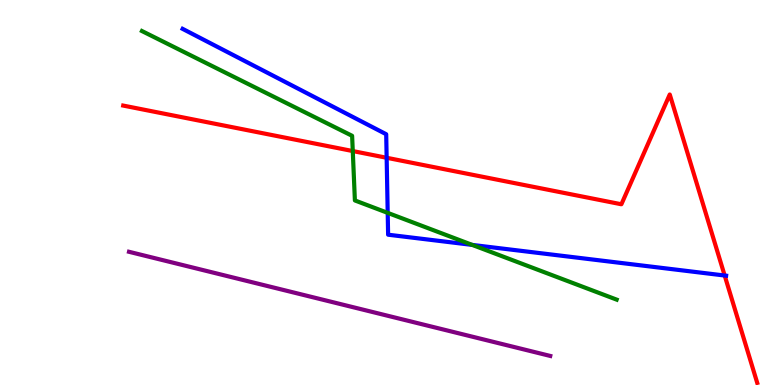[{'lines': ['blue', 'red'], 'intersections': [{'x': 4.99, 'y': 5.9}, {'x': 9.35, 'y': 2.84}]}, {'lines': ['green', 'red'], 'intersections': [{'x': 4.55, 'y': 6.08}]}, {'lines': ['purple', 'red'], 'intersections': []}, {'lines': ['blue', 'green'], 'intersections': [{'x': 5.0, 'y': 4.47}, {'x': 6.09, 'y': 3.64}]}, {'lines': ['blue', 'purple'], 'intersections': []}, {'lines': ['green', 'purple'], 'intersections': []}]